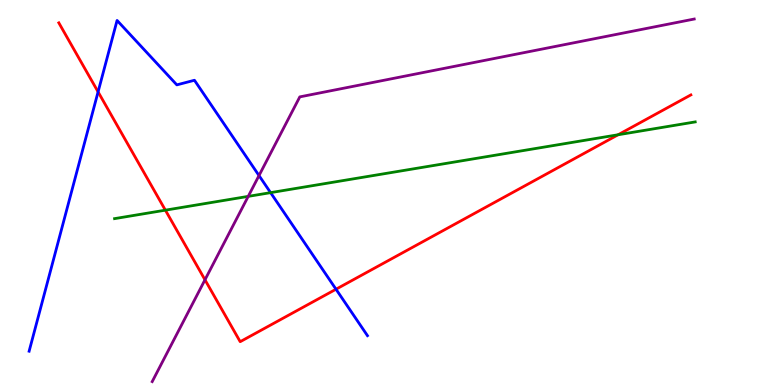[{'lines': ['blue', 'red'], 'intersections': [{'x': 1.27, 'y': 7.61}, {'x': 4.34, 'y': 2.49}]}, {'lines': ['green', 'red'], 'intersections': [{'x': 2.13, 'y': 4.54}, {'x': 7.98, 'y': 6.5}]}, {'lines': ['purple', 'red'], 'intersections': [{'x': 2.64, 'y': 2.73}]}, {'lines': ['blue', 'green'], 'intersections': [{'x': 3.49, 'y': 5.0}]}, {'lines': ['blue', 'purple'], 'intersections': [{'x': 3.34, 'y': 5.44}]}, {'lines': ['green', 'purple'], 'intersections': [{'x': 3.2, 'y': 4.9}]}]